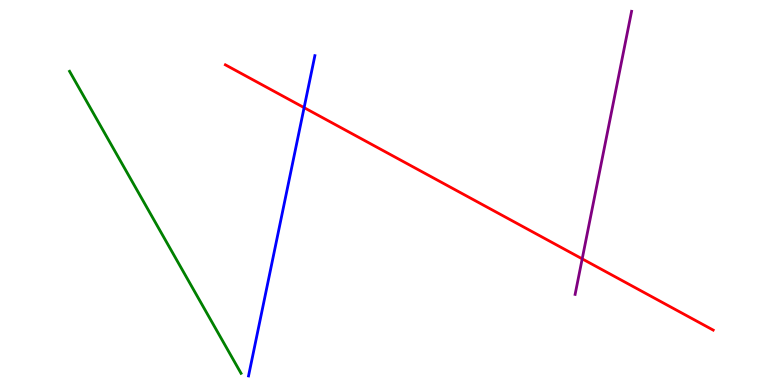[{'lines': ['blue', 'red'], 'intersections': [{'x': 3.92, 'y': 7.2}]}, {'lines': ['green', 'red'], 'intersections': []}, {'lines': ['purple', 'red'], 'intersections': [{'x': 7.51, 'y': 3.28}]}, {'lines': ['blue', 'green'], 'intersections': []}, {'lines': ['blue', 'purple'], 'intersections': []}, {'lines': ['green', 'purple'], 'intersections': []}]